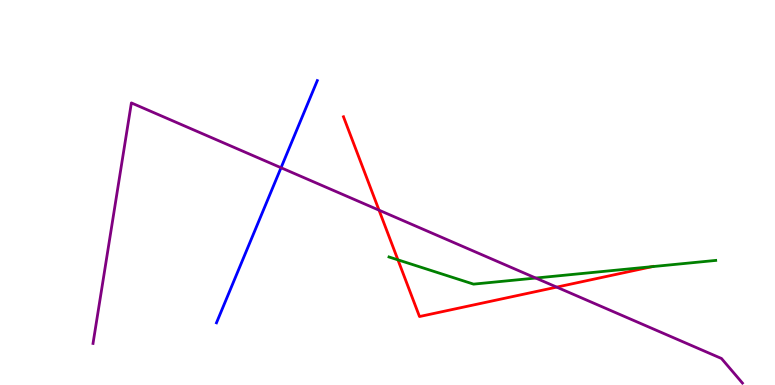[{'lines': ['blue', 'red'], 'intersections': []}, {'lines': ['green', 'red'], 'intersections': [{'x': 5.13, 'y': 3.25}, {'x': 8.42, 'y': 3.07}]}, {'lines': ['purple', 'red'], 'intersections': [{'x': 4.89, 'y': 4.54}, {'x': 7.18, 'y': 2.54}]}, {'lines': ['blue', 'green'], 'intersections': []}, {'lines': ['blue', 'purple'], 'intersections': [{'x': 3.63, 'y': 5.64}]}, {'lines': ['green', 'purple'], 'intersections': [{'x': 6.91, 'y': 2.78}]}]